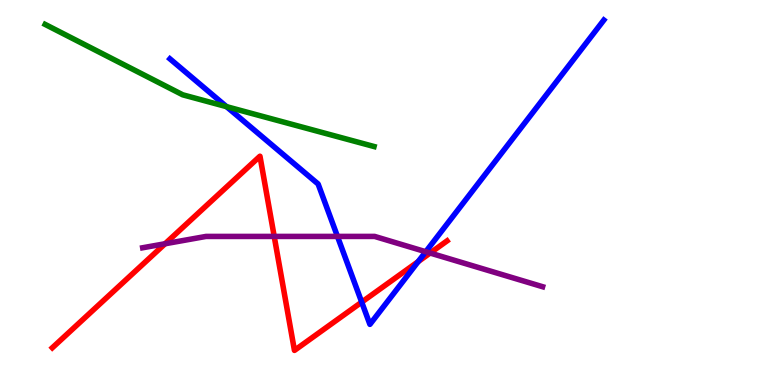[{'lines': ['blue', 'red'], 'intersections': [{'x': 4.67, 'y': 2.15}, {'x': 5.4, 'y': 3.2}]}, {'lines': ['green', 'red'], 'intersections': []}, {'lines': ['purple', 'red'], 'intersections': [{'x': 2.13, 'y': 3.67}, {'x': 3.54, 'y': 3.86}, {'x': 5.55, 'y': 3.43}]}, {'lines': ['blue', 'green'], 'intersections': [{'x': 2.92, 'y': 7.23}]}, {'lines': ['blue', 'purple'], 'intersections': [{'x': 4.35, 'y': 3.86}, {'x': 5.49, 'y': 3.46}]}, {'lines': ['green', 'purple'], 'intersections': []}]